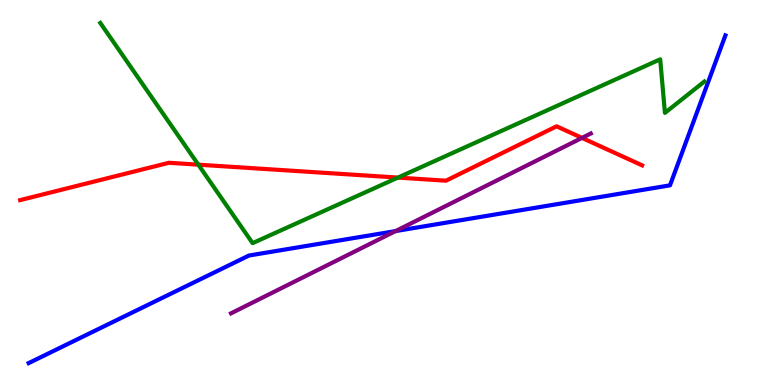[{'lines': ['blue', 'red'], 'intersections': []}, {'lines': ['green', 'red'], 'intersections': [{'x': 2.56, 'y': 5.72}, {'x': 5.13, 'y': 5.39}]}, {'lines': ['purple', 'red'], 'intersections': [{'x': 7.51, 'y': 6.42}]}, {'lines': ['blue', 'green'], 'intersections': []}, {'lines': ['blue', 'purple'], 'intersections': [{'x': 5.1, 'y': 4.0}]}, {'lines': ['green', 'purple'], 'intersections': []}]